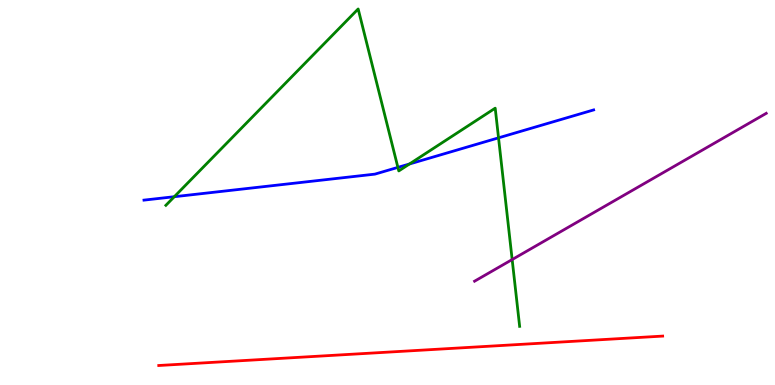[{'lines': ['blue', 'red'], 'intersections': []}, {'lines': ['green', 'red'], 'intersections': []}, {'lines': ['purple', 'red'], 'intersections': []}, {'lines': ['blue', 'green'], 'intersections': [{'x': 2.25, 'y': 4.89}, {'x': 5.13, 'y': 5.65}, {'x': 5.28, 'y': 5.74}, {'x': 6.43, 'y': 6.42}]}, {'lines': ['blue', 'purple'], 'intersections': []}, {'lines': ['green', 'purple'], 'intersections': [{'x': 6.61, 'y': 3.26}]}]